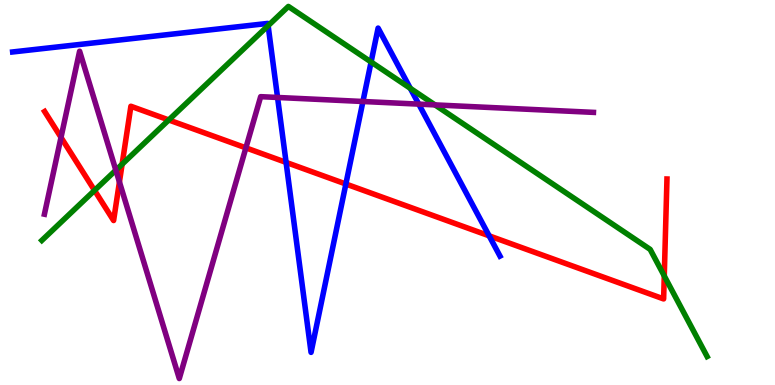[{'lines': ['blue', 'red'], 'intersections': [{'x': 3.69, 'y': 5.78}, {'x': 4.46, 'y': 5.22}, {'x': 6.31, 'y': 3.87}]}, {'lines': ['green', 'red'], 'intersections': [{'x': 1.22, 'y': 5.05}, {'x': 1.58, 'y': 5.73}, {'x': 2.18, 'y': 6.88}, {'x': 8.57, 'y': 2.83}]}, {'lines': ['purple', 'red'], 'intersections': [{'x': 0.787, 'y': 6.43}, {'x': 1.54, 'y': 5.27}, {'x': 3.17, 'y': 6.16}]}, {'lines': ['blue', 'green'], 'intersections': [{'x': 3.46, 'y': 9.33}, {'x': 4.79, 'y': 8.39}, {'x': 5.29, 'y': 7.71}]}, {'lines': ['blue', 'purple'], 'intersections': [{'x': 3.58, 'y': 7.47}, {'x': 4.68, 'y': 7.36}, {'x': 5.4, 'y': 7.3}]}, {'lines': ['green', 'purple'], 'intersections': [{'x': 1.49, 'y': 5.58}, {'x': 5.61, 'y': 7.28}]}]